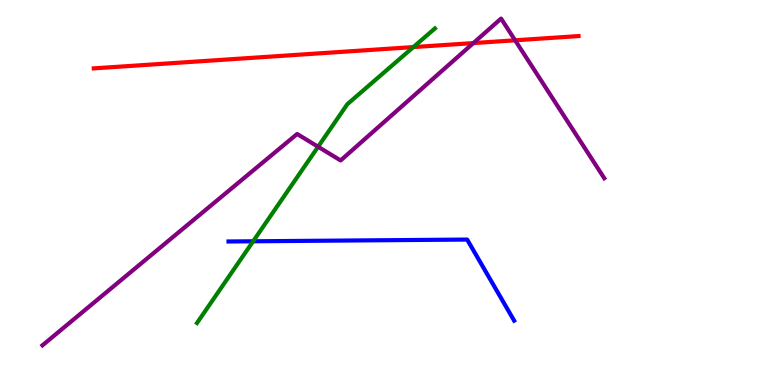[{'lines': ['blue', 'red'], 'intersections': []}, {'lines': ['green', 'red'], 'intersections': [{'x': 5.33, 'y': 8.78}]}, {'lines': ['purple', 'red'], 'intersections': [{'x': 6.11, 'y': 8.88}, {'x': 6.65, 'y': 8.95}]}, {'lines': ['blue', 'green'], 'intersections': [{'x': 3.27, 'y': 3.73}]}, {'lines': ['blue', 'purple'], 'intersections': []}, {'lines': ['green', 'purple'], 'intersections': [{'x': 4.1, 'y': 6.19}]}]